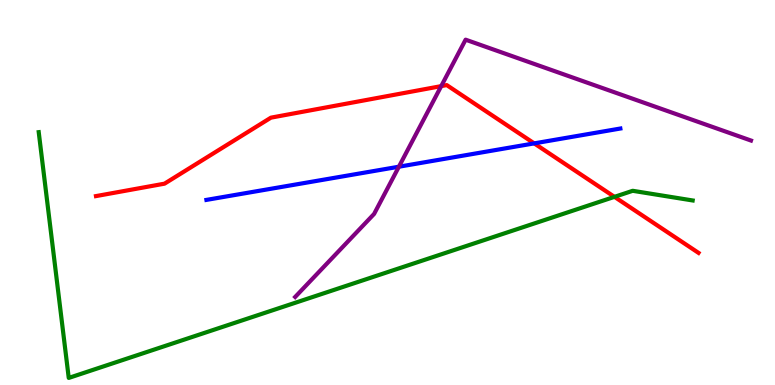[{'lines': ['blue', 'red'], 'intersections': [{'x': 6.89, 'y': 6.28}]}, {'lines': ['green', 'red'], 'intersections': [{'x': 7.93, 'y': 4.89}]}, {'lines': ['purple', 'red'], 'intersections': [{'x': 5.69, 'y': 7.76}]}, {'lines': ['blue', 'green'], 'intersections': []}, {'lines': ['blue', 'purple'], 'intersections': [{'x': 5.15, 'y': 5.67}]}, {'lines': ['green', 'purple'], 'intersections': []}]